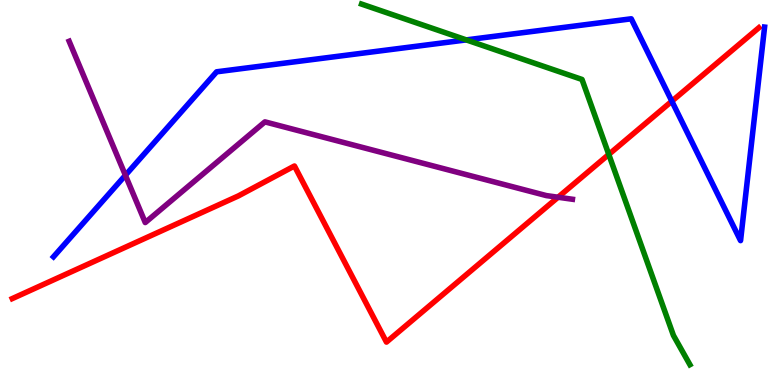[{'lines': ['blue', 'red'], 'intersections': [{'x': 8.67, 'y': 7.37}]}, {'lines': ['green', 'red'], 'intersections': [{'x': 7.86, 'y': 5.99}]}, {'lines': ['purple', 'red'], 'intersections': [{'x': 7.2, 'y': 4.88}]}, {'lines': ['blue', 'green'], 'intersections': [{'x': 6.02, 'y': 8.96}]}, {'lines': ['blue', 'purple'], 'intersections': [{'x': 1.62, 'y': 5.45}]}, {'lines': ['green', 'purple'], 'intersections': []}]